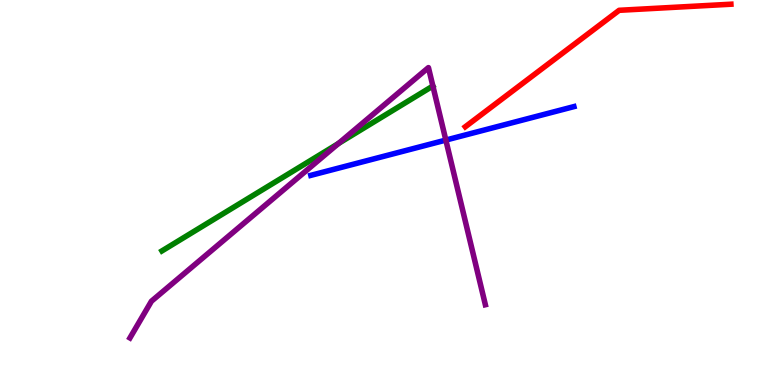[{'lines': ['blue', 'red'], 'intersections': []}, {'lines': ['green', 'red'], 'intersections': []}, {'lines': ['purple', 'red'], 'intersections': []}, {'lines': ['blue', 'green'], 'intersections': []}, {'lines': ['blue', 'purple'], 'intersections': [{'x': 5.75, 'y': 6.36}]}, {'lines': ['green', 'purple'], 'intersections': [{'x': 4.37, 'y': 6.27}]}]